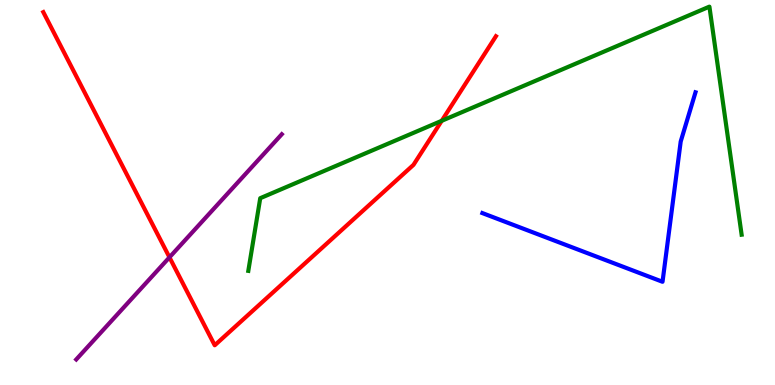[{'lines': ['blue', 'red'], 'intersections': []}, {'lines': ['green', 'red'], 'intersections': [{'x': 5.7, 'y': 6.86}]}, {'lines': ['purple', 'red'], 'intersections': [{'x': 2.19, 'y': 3.32}]}, {'lines': ['blue', 'green'], 'intersections': []}, {'lines': ['blue', 'purple'], 'intersections': []}, {'lines': ['green', 'purple'], 'intersections': []}]